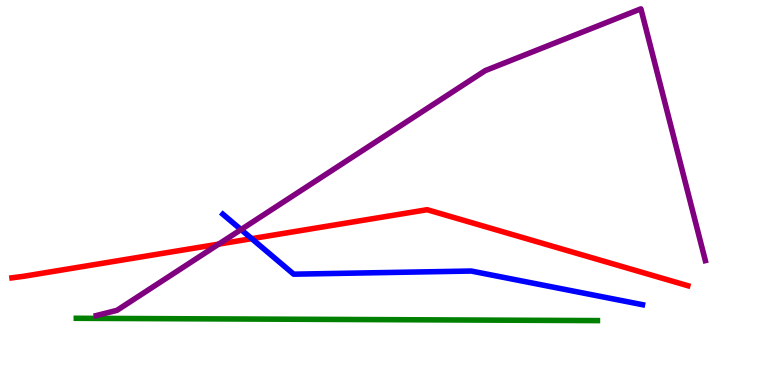[{'lines': ['blue', 'red'], 'intersections': [{'x': 3.25, 'y': 3.8}]}, {'lines': ['green', 'red'], 'intersections': []}, {'lines': ['purple', 'red'], 'intersections': [{'x': 2.82, 'y': 3.66}]}, {'lines': ['blue', 'green'], 'intersections': []}, {'lines': ['blue', 'purple'], 'intersections': [{'x': 3.11, 'y': 4.04}]}, {'lines': ['green', 'purple'], 'intersections': []}]